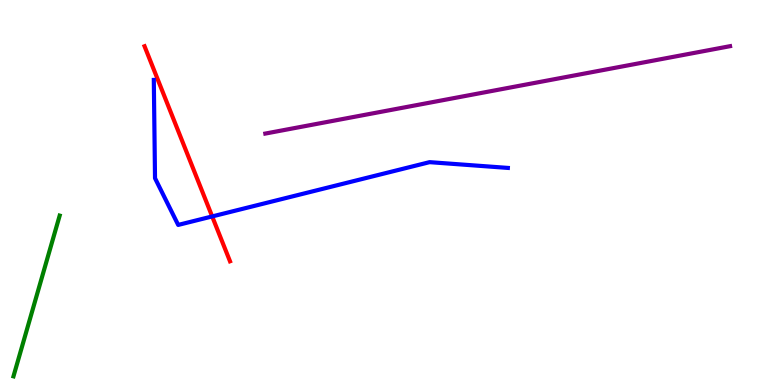[{'lines': ['blue', 'red'], 'intersections': [{'x': 2.74, 'y': 4.38}]}, {'lines': ['green', 'red'], 'intersections': []}, {'lines': ['purple', 'red'], 'intersections': []}, {'lines': ['blue', 'green'], 'intersections': []}, {'lines': ['blue', 'purple'], 'intersections': []}, {'lines': ['green', 'purple'], 'intersections': []}]